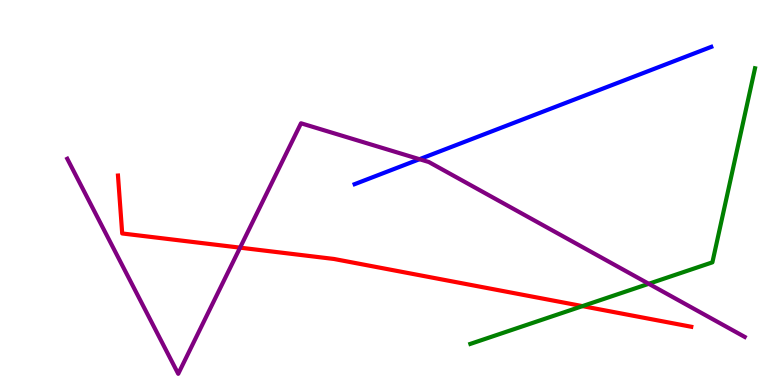[{'lines': ['blue', 'red'], 'intersections': []}, {'lines': ['green', 'red'], 'intersections': [{'x': 7.52, 'y': 2.05}]}, {'lines': ['purple', 'red'], 'intersections': [{'x': 3.1, 'y': 3.57}]}, {'lines': ['blue', 'green'], 'intersections': []}, {'lines': ['blue', 'purple'], 'intersections': [{'x': 5.41, 'y': 5.86}]}, {'lines': ['green', 'purple'], 'intersections': [{'x': 8.37, 'y': 2.63}]}]